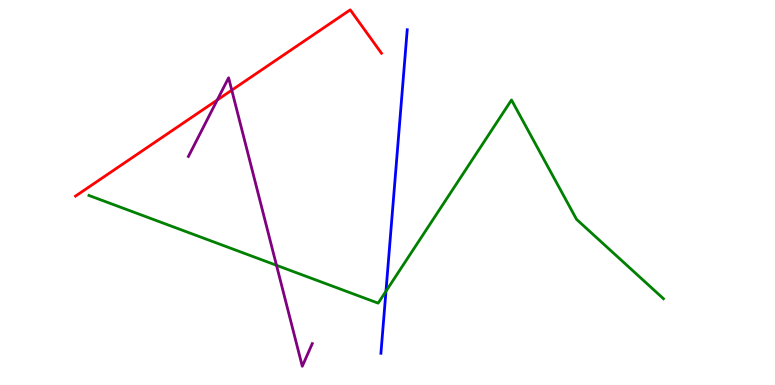[{'lines': ['blue', 'red'], 'intersections': []}, {'lines': ['green', 'red'], 'intersections': []}, {'lines': ['purple', 'red'], 'intersections': [{'x': 2.8, 'y': 7.4}, {'x': 2.99, 'y': 7.66}]}, {'lines': ['blue', 'green'], 'intersections': [{'x': 4.98, 'y': 2.44}]}, {'lines': ['blue', 'purple'], 'intersections': []}, {'lines': ['green', 'purple'], 'intersections': [{'x': 3.57, 'y': 3.11}]}]